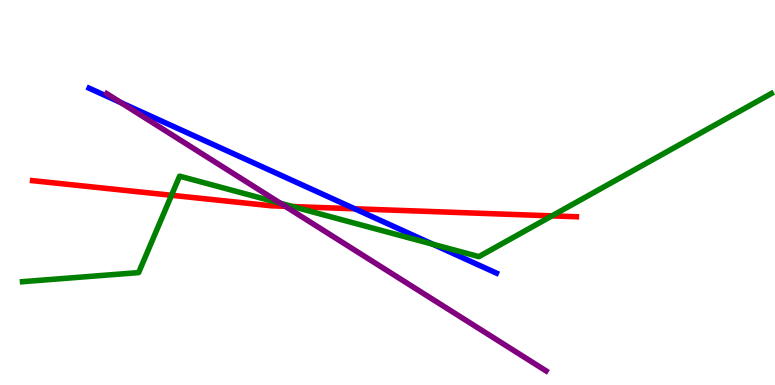[{'lines': ['blue', 'red'], 'intersections': [{'x': 4.58, 'y': 4.58}]}, {'lines': ['green', 'red'], 'intersections': [{'x': 2.21, 'y': 4.93}, {'x': 3.78, 'y': 4.64}, {'x': 7.12, 'y': 4.39}]}, {'lines': ['purple', 'red'], 'intersections': [{'x': 3.68, 'y': 4.64}]}, {'lines': ['blue', 'green'], 'intersections': [{'x': 5.59, 'y': 3.66}]}, {'lines': ['blue', 'purple'], 'intersections': [{'x': 1.56, 'y': 7.33}]}, {'lines': ['green', 'purple'], 'intersections': [{'x': 3.62, 'y': 4.72}]}]